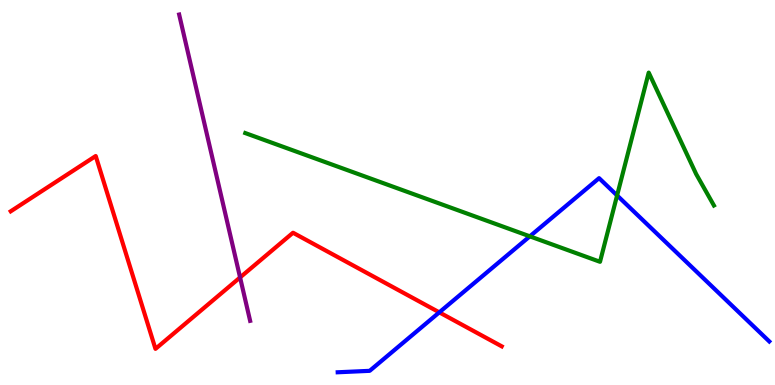[{'lines': ['blue', 'red'], 'intersections': [{'x': 5.67, 'y': 1.89}]}, {'lines': ['green', 'red'], 'intersections': []}, {'lines': ['purple', 'red'], 'intersections': [{'x': 3.1, 'y': 2.79}]}, {'lines': ['blue', 'green'], 'intersections': [{'x': 6.84, 'y': 3.86}, {'x': 7.96, 'y': 4.92}]}, {'lines': ['blue', 'purple'], 'intersections': []}, {'lines': ['green', 'purple'], 'intersections': []}]